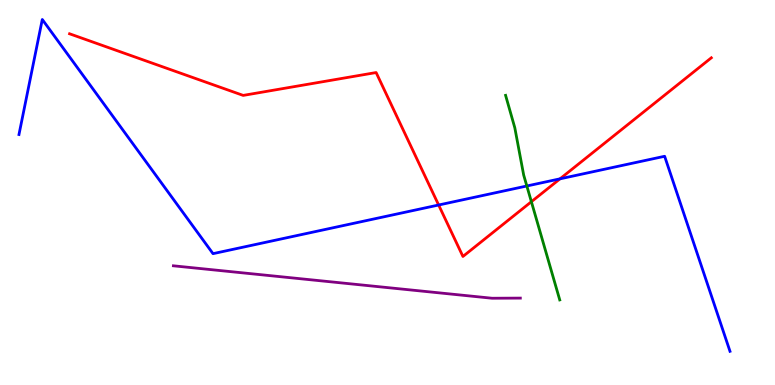[{'lines': ['blue', 'red'], 'intersections': [{'x': 5.66, 'y': 4.68}, {'x': 7.23, 'y': 5.35}]}, {'lines': ['green', 'red'], 'intersections': [{'x': 6.86, 'y': 4.76}]}, {'lines': ['purple', 'red'], 'intersections': []}, {'lines': ['blue', 'green'], 'intersections': [{'x': 6.8, 'y': 5.17}]}, {'lines': ['blue', 'purple'], 'intersections': []}, {'lines': ['green', 'purple'], 'intersections': []}]